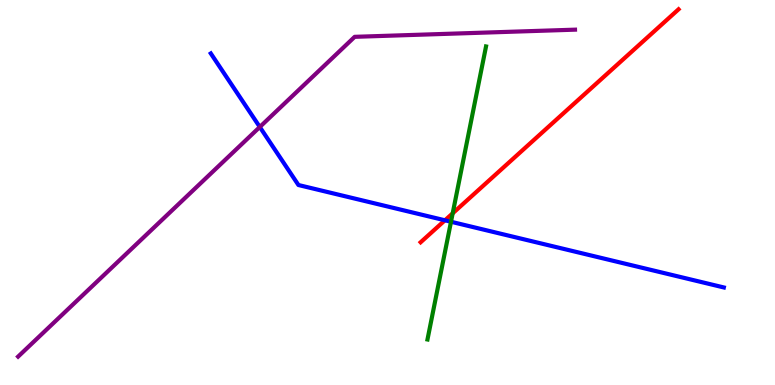[{'lines': ['blue', 'red'], 'intersections': [{'x': 5.74, 'y': 4.28}]}, {'lines': ['green', 'red'], 'intersections': [{'x': 5.84, 'y': 4.46}]}, {'lines': ['purple', 'red'], 'intersections': []}, {'lines': ['blue', 'green'], 'intersections': [{'x': 5.82, 'y': 4.24}]}, {'lines': ['blue', 'purple'], 'intersections': [{'x': 3.35, 'y': 6.7}]}, {'lines': ['green', 'purple'], 'intersections': []}]